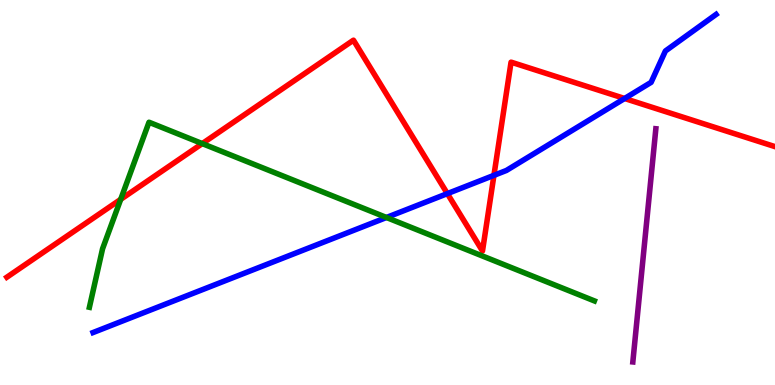[{'lines': ['blue', 'red'], 'intersections': [{'x': 5.77, 'y': 4.97}, {'x': 6.37, 'y': 5.45}, {'x': 8.06, 'y': 7.44}]}, {'lines': ['green', 'red'], 'intersections': [{'x': 1.56, 'y': 4.82}, {'x': 2.61, 'y': 6.27}]}, {'lines': ['purple', 'red'], 'intersections': []}, {'lines': ['blue', 'green'], 'intersections': [{'x': 4.99, 'y': 4.35}]}, {'lines': ['blue', 'purple'], 'intersections': []}, {'lines': ['green', 'purple'], 'intersections': []}]